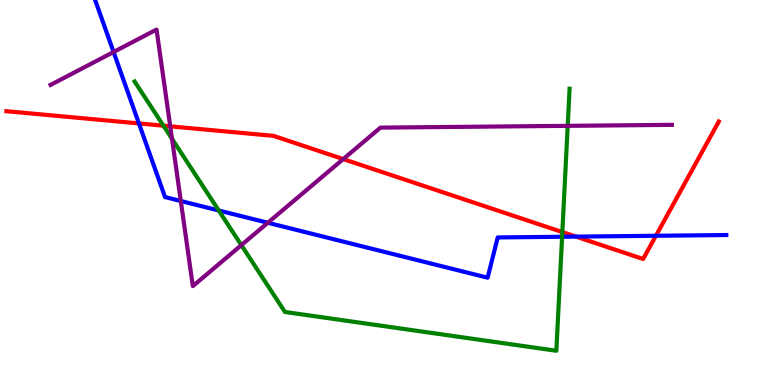[{'lines': ['blue', 'red'], 'intersections': [{'x': 1.79, 'y': 6.79}, {'x': 7.43, 'y': 3.85}, {'x': 8.46, 'y': 3.88}]}, {'lines': ['green', 'red'], 'intersections': [{'x': 2.11, 'y': 6.74}, {'x': 7.26, 'y': 3.97}]}, {'lines': ['purple', 'red'], 'intersections': [{'x': 2.2, 'y': 6.72}, {'x': 4.43, 'y': 5.87}]}, {'lines': ['blue', 'green'], 'intersections': [{'x': 2.82, 'y': 4.53}, {'x': 7.25, 'y': 3.85}]}, {'lines': ['blue', 'purple'], 'intersections': [{'x': 1.47, 'y': 8.65}, {'x': 2.33, 'y': 4.78}, {'x': 3.46, 'y': 4.21}]}, {'lines': ['green', 'purple'], 'intersections': [{'x': 2.22, 'y': 6.39}, {'x': 3.11, 'y': 3.63}, {'x': 7.33, 'y': 6.73}]}]